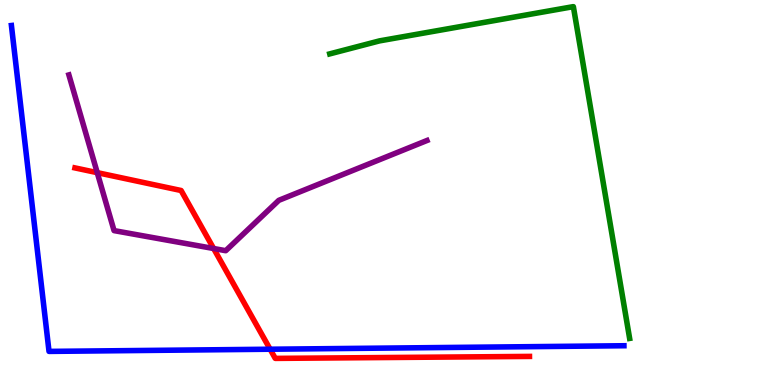[{'lines': ['blue', 'red'], 'intersections': [{'x': 3.49, 'y': 0.929}]}, {'lines': ['green', 'red'], 'intersections': []}, {'lines': ['purple', 'red'], 'intersections': [{'x': 1.25, 'y': 5.52}, {'x': 2.76, 'y': 3.54}]}, {'lines': ['blue', 'green'], 'intersections': []}, {'lines': ['blue', 'purple'], 'intersections': []}, {'lines': ['green', 'purple'], 'intersections': []}]